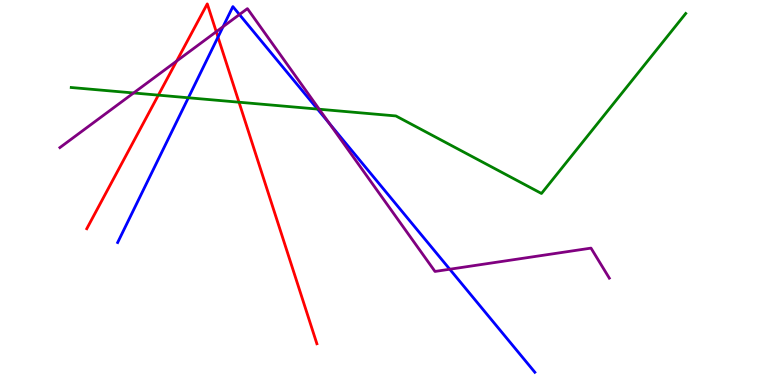[{'lines': ['blue', 'red'], 'intersections': [{'x': 2.81, 'y': 9.04}]}, {'lines': ['green', 'red'], 'intersections': [{'x': 2.04, 'y': 7.53}, {'x': 3.08, 'y': 7.35}]}, {'lines': ['purple', 'red'], 'intersections': [{'x': 2.28, 'y': 8.41}, {'x': 2.79, 'y': 9.18}]}, {'lines': ['blue', 'green'], 'intersections': [{'x': 2.43, 'y': 7.46}, {'x': 4.1, 'y': 7.17}]}, {'lines': ['blue', 'purple'], 'intersections': [{'x': 2.88, 'y': 9.31}, {'x': 3.09, 'y': 9.62}, {'x': 4.25, 'y': 6.8}, {'x': 5.8, 'y': 3.01}]}, {'lines': ['green', 'purple'], 'intersections': [{'x': 1.72, 'y': 7.59}, {'x': 4.12, 'y': 7.16}]}]